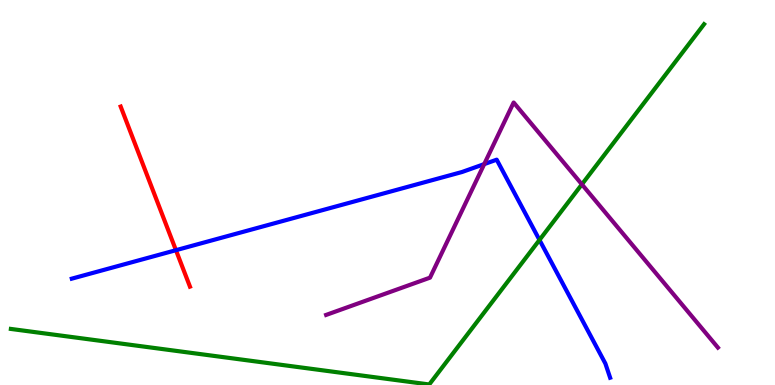[{'lines': ['blue', 'red'], 'intersections': [{'x': 2.27, 'y': 3.5}]}, {'lines': ['green', 'red'], 'intersections': []}, {'lines': ['purple', 'red'], 'intersections': []}, {'lines': ['blue', 'green'], 'intersections': [{'x': 6.96, 'y': 3.77}]}, {'lines': ['blue', 'purple'], 'intersections': [{'x': 6.25, 'y': 5.74}]}, {'lines': ['green', 'purple'], 'intersections': [{'x': 7.51, 'y': 5.21}]}]